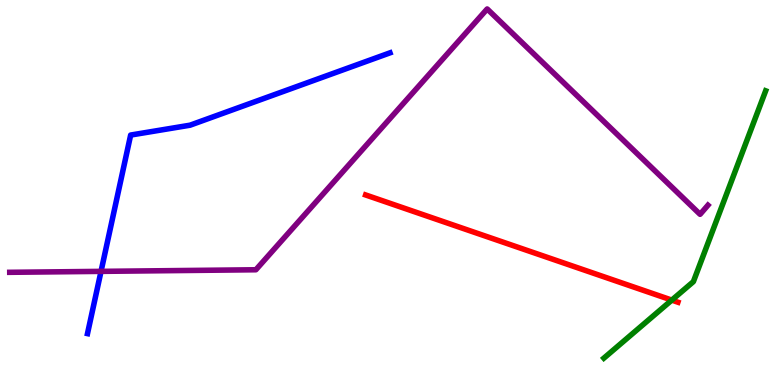[{'lines': ['blue', 'red'], 'intersections': []}, {'lines': ['green', 'red'], 'intersections': [{'x': 8.67, 'y': 2.21}]}, {'lines': ['purple', 'red'], 'intersections': []}, {'lines': ['blue', 'green'], 'intersections': []}, {'lines': ['blue', 'purple'], 'intersections': [{'x': 1.3, 'y': 2.95}]}, {'lines': ['green', 'purple'], 'intersections': []}]